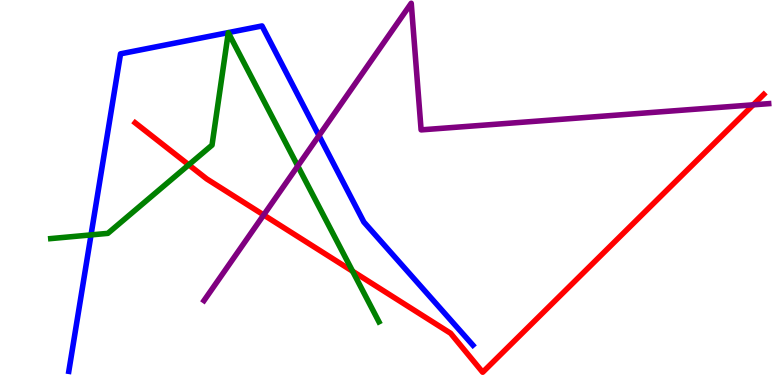[{'lines': ['blue', 'red'], 'intersections': []}, {'lines': ['green', 'red'], 'intersections': [{'x': 2.44, 'y': 5.72}, {'x': 4.55, 'y': 2.95}]}, {'lines': ['purple', 'red'], 'intersections': [{'x': 3.4, 'y': 4.42}, {'x': 9.72, 'y': 7.28}]}, {'lines': ['blue', 'green'], 'intersections': [{'x': 1.17, 'y': 3.9}]}, {'lines': ['blue', 'purple'], 'intersections': [{'x': 4.12, 'y': 6.48}]}, {'lines': ['green', 'purple'], 'intersections': [{'x': 3.84, 'y': 5.69}]}]